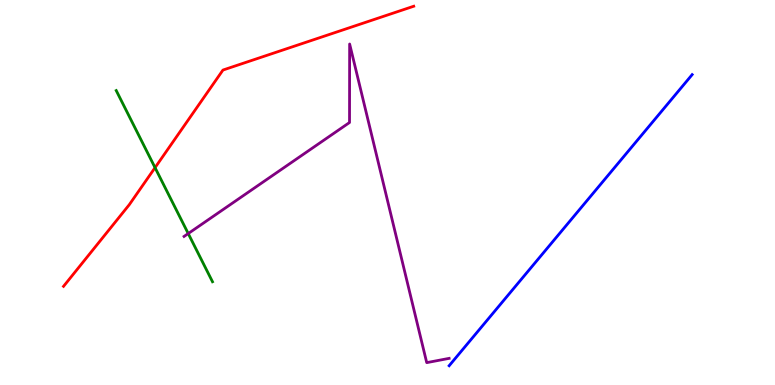[{'lines': ['blue', 'red'], 'intersections': []}, {'lines': ['green', 'red'], 'intersections': [{'x': 2.0, 'y': 5.65}]}, {'lines': ['purple', 'red'], 'intersections': []}, {'lines': ['blue', 'green'], 'intersections': []}, {'lines': ['blue', 'purple'], 'intersections': []}, {'lines': ['green', 'purple'], 'intersections': [{'x': 2.43, 'y': 3.93}]}]